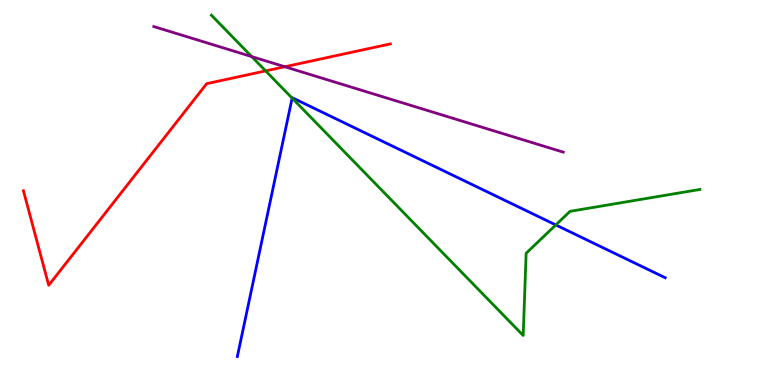[{'lines': ['blue', 'red'], 'intersections': []}, {'lines': ['green', 'red'], 'intersections': [{'x': 3.43, 'y': 8.16}]}, {'lines': ['purple', 'red'], 'intersections': [{'x': 3.68, 'y': 8.27}]}, {'lines': ['blue', 'green'], 'intersections': [{'x': 3.77, 'y': 7.45}, {'x': 7.17, 'y': 4.16}]}, {'lines': ['blue', 'purple'], 'intersections': []}, {'lines': ['green', 'purple'], 'intersections': [{'x': 3.25, 'y': 8.53}]}]